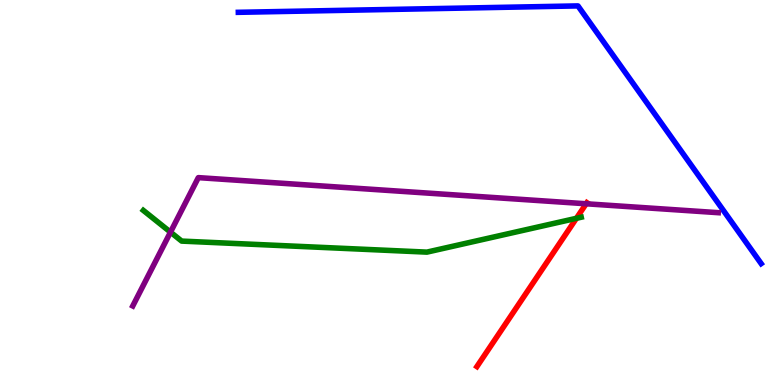[{'lines': ['blue', 'red'], 'intersections': []}, {'lines': ['green', 'red'], 'intersections': [{'x': 7.44, 'y': 4.33}]}, {'lines': ['purple', 'red'], 'intersections': [{'x': 7.56, 'y': 4.71}]}, {'lines': ['blue', 'green'], 'intersections': []}, {'lines': ['blue', 'purple'], 'intersections': []}, {'lines': ['green', 'purple'], 'intersections': [{'x': 2.2, 'y': 3.97}]}]